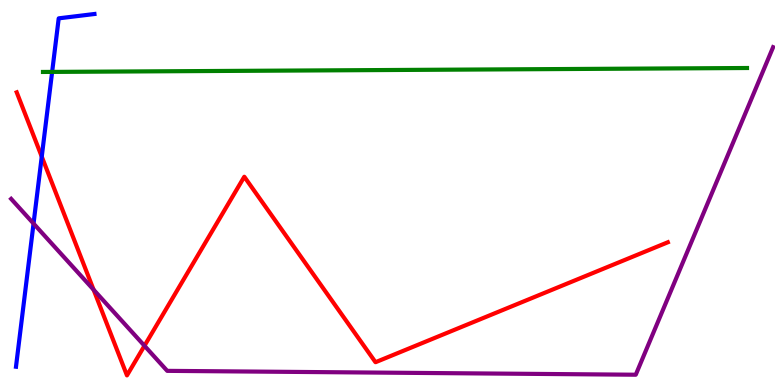[{'lines': ['blue', 'red'], 'intersections': [{'x': 0.539, 'y': 5.93}]}, {'lines': ['green', 'red'], 'intersections': []}, {'lines': ['purple', 'red'], 'intersections': [{'x': 1.21, 'y': 2.47}, {'x': 1.86, 'y': 1.02}]}, {'lines': ['blue', 'green'], 'intersections': [{'x': 0.673, 'y': 8.13}]}, {'lines': ['blue', 'purple'], 'intersections': [{'x': 0.433, 'y': 4.19}]}, {'lines': ['green', 'purple'], 'intersections': []}]